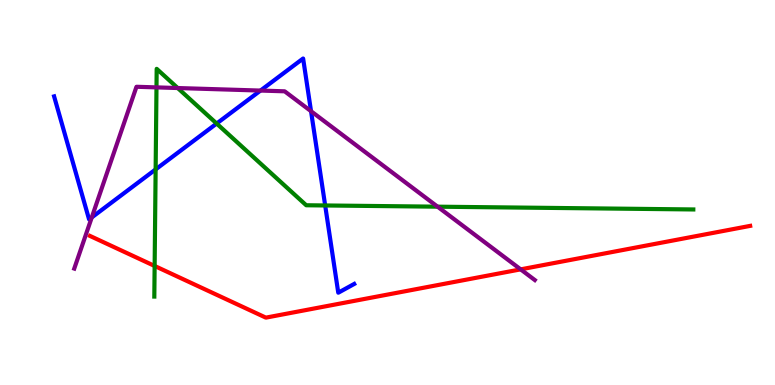[{'lines': ['blue', 'red'], 'intersections': []}, {'lines': ['green', 'red'], 'intersections': [{'x': 2.0, 'y': 3.09}]}, {'lines': ['purple', 'red'], 'intersections': [{'x': 6.72, 'y': 3.0}]}, {'lines': ['blue', 'green'], 'intersections': [{'x': 2.01, 'y': 5.6}, {'x': 2.8, 'y': 6.79}, {'x': 4.2, 'y': 4.66}]}, {'lines': ['blue', 'purple'], 'intersections': [{'x': 1.18, 'y': 4.35}, {'x': 3.36, 'y': 7.65}, {'x': 4.01, 'y': 7.11}]}, {'lines': ['green', 'purple'], 'intersections': [{'x': 2.02, 'y': 7.73}, {'x': 2.29, 'y': 7.71}, {'x': 5.65, 'y': 4.63}]}]